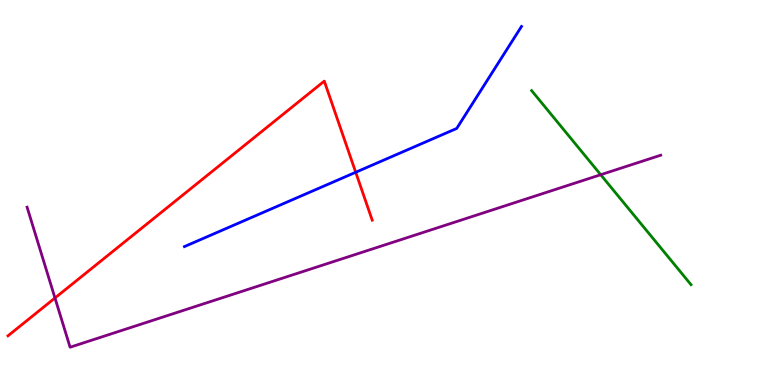[{'lines': ['blue', 'red'], 'intersections': [{'x': 4.59, 'y': 5.53}]}, {'lines': ['green', 'red'], 'intersections': []}, {'lines': ['purple', 'red'], 'intersections': [{'x': 0.709, 'y': 2.26}]}, {'lines': ['blue', 'green'], 'intersections': []}, {'lines': ['blue', 'purple'], 'intersections': []}, {'lines': ['green', 'purple'], 'intersections': [{'x': 7.75, 'y': 5.46}]}]